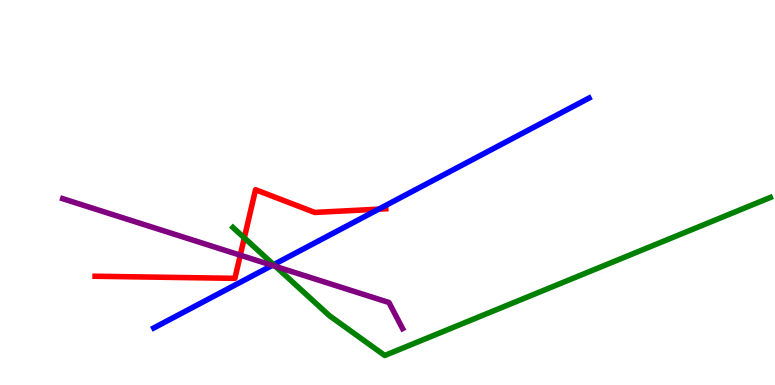[{'lines': ['blue', 'red'], 'intersections': [{'x': 4.89, 'y': 4.57}]}, {'lines': ['green', 'red'], 'intersections': [{'x': 3.15, 'y': 3.82}]}, {'lines': ['purple', 'red'], 'intersections': [{'x': 3.1, 'y': 3.37}]}, {'lines': ['blue', 'green'], 'intersections': [{'x': 3.53, 'y': 3.13}]}, {'lines': ['blue', 'purple'], 'intersections': [{'x': 3.51, 'y': 3.11}]}, {'lines': ['green', 'purple'], 'intersections': [{'x': 3.56, 'y': 3.08}]}]